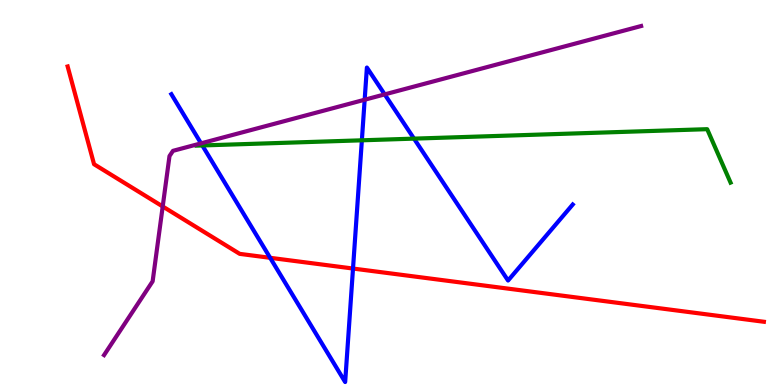[{'lines': ['blue', 'red'], 'intersections': [{'x': 3.49, 'y': 3.3}, {'x': 4.55, 'y': 3.02}]}, {'lines': ['green', 'red'], 'intersections': []}, {'lines': ['purple', 'red'], 'intersections': [{'x': 2.1, 'y': 4.64}]}, {'lines': ['blue', 'green'], 'intersections': [{'x': 2.61, 'y': 6.22}, {'x': 4.67, 'y': 6.36}, {'x': 5.34, 'y': 6.4}]}, {'lines': ['blue', 'purple'], 'intersections': [{'x': 2.59, 'y': 6.28}, {'x': 4.71, 'y': 7.41}, {'x': 4.96, 'y': 7.55}]}, {'lines': ['green', 'purple'], 'intersections': []}]